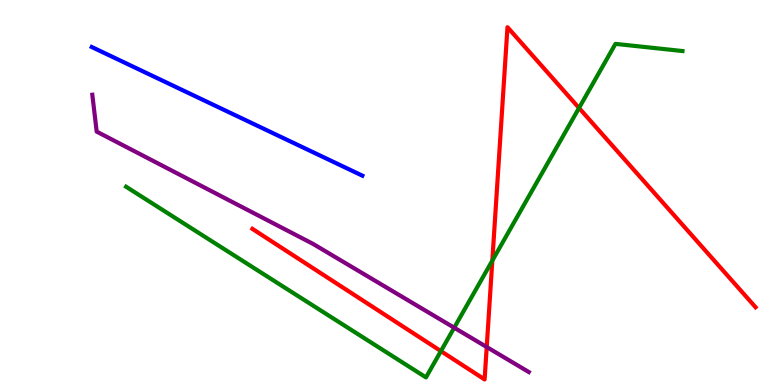[{'lines': ['blue', 'red'], 'intersections': []}, {'lines': ['green', 'red'], 'intersections': [{'x': 5.69, 'y': 0.88}, {'x': 6.35, 'y': 3.23}, {'x': 7.47, 'y': 7.2}]}, {'lines': ['purple', 'red'], 'intersections': [{'x': 6.28, 'y': 0.986}]}, {'lines': ['blue', 'green'], 'intersections': []}, {'lines': ['blue', 'purple'], 'intersections': []}, {'lines': ['green', 'purple'], 'intersections': [{'x': 5.86, 'y': 1.49}]}]